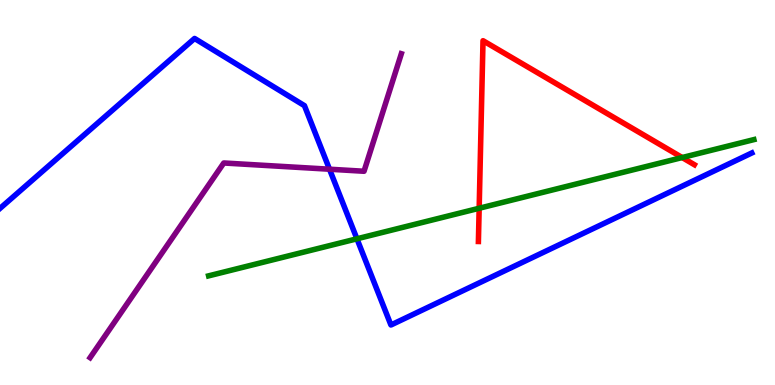[{'lines': ['blue', 'red'], 'intersections': []}, {'lines': ['green', 'red'], 'intersections': [{'x': 6.18, 'y': 4.59}, {'x': 8.8, 'y': 5.91}]}, {'lines': ['purple', 'red'], 'intersections': []}, {'lines': ['blue', 'green'], 'intersections': [{'x': 4.61, 'y': 3.8}]}, {'lines': ['blue', 'purple'], 'intersections': [{'x': 4.25, 'y': 5.6}]}, {'lines': ['green', 'purple'], 'intersections': []}]